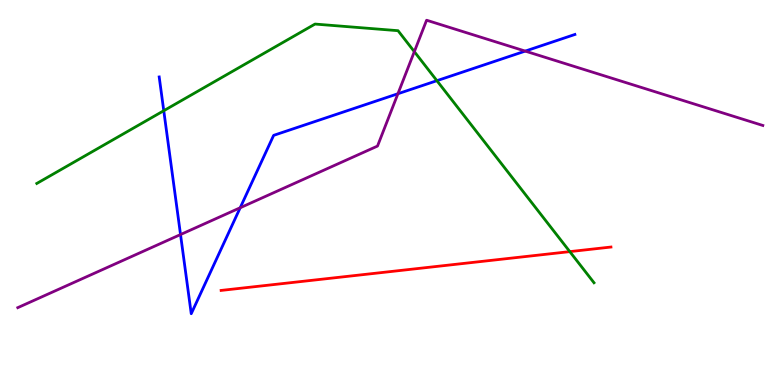[{'lines': ['blue', 'red'], 'intersections': []}, {'lines': ['green', 'red'], 'intersections': [{'x': 7.35, 'y': 3.46}]}, {'lines': ['purple', 'red'], 'intersections': []}, {'lines': ['blue', 'green'], 'intersections': [{'x': 2.11, 'y': 7.12}, {'x': 5.64, 'y': 7.9}]}, {'lines': ['blue', 'purple'], 'intersections': [{'x': 2.33, 'y': 3.91}, {'x': 3.1, 'y': 4.6}, {'x': 5.13, 'y': 7.57}, {'x': 6.78, 'y': 8.67}]}, {'lines': ['green', 'purple'], 'intersections': [{'x': 5.35, 'y': 8.66}]}]